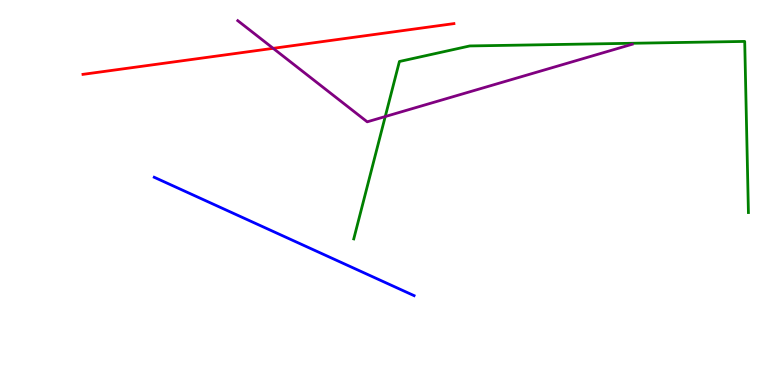[{'lines': ['blue', 'red'], 'intersections': []}, {'lines': ['green', 'red'], 'intersections': []}, {'lines': ['purple', 'red'], 'intersections': [{'x': 3.52, 'y': 8.74}]}, {'lines': ['blue', 'green'], 'intersections': []}, {'lines': ['blue', 'purple'], 'intersections': []}, {'lines': ['green', 'purple'], 'intersections': [{'x': 4.97, 'y': 6.97}]}]